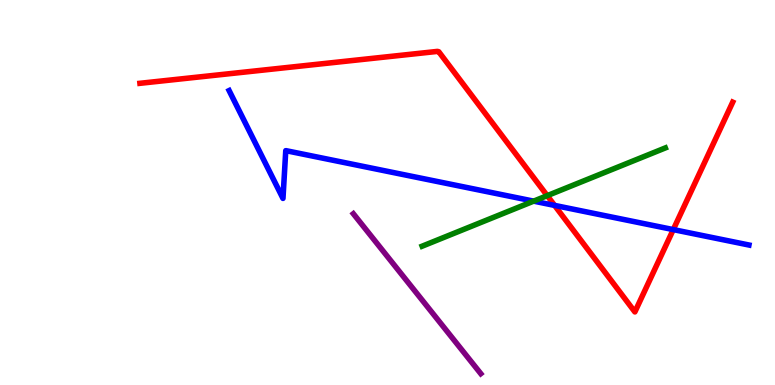[{'lines': ['blue', 'red'], 'intersections': [{'x': 7.16, 'y': 4.66}, {'x': 8.69, 'y': 4.04}]}, {'lines': ['green', 'red'], 'intersections': [{'x': 7.06, 'y': 4.92}]}, {'lines': ['purple', 'red'], 'intersections': []}, {'lines': ['blue', 'green'], 'intersections': [{'x': 6.89, 'y': 4.78}]}, {'lines': ['blue', 'purple'], 'intersections': []}, {'lines': ['green', 'purple'], 'intersections': []}]